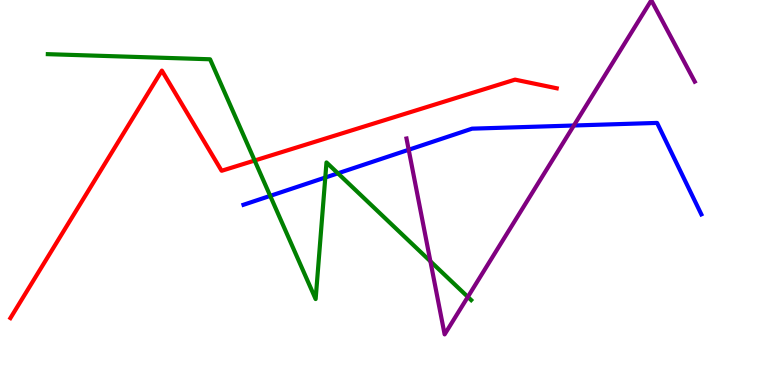[{'lines': ['blue', 'red'], 'intersections': []}, {'lines': ['green', 'red'], 'intersections': [{'x': 3.29, 'y': 5.83}]}, {'lines': ['purple', 'red'], 'intersections': []}, {'lines': ['blue', 'green'], 'intersections': [{'x': 3.49, 'y': 4.91}, {'x': 4.2, 'y': 5.39}, {'x': 4.36, 'y': 5.5}]}, {'lines': ['blue', 'purple'], 'intersections': [{'x': 5.27, 'y': 6.11}, {'x': 7.4, 'y': 6.74}]}, {'lines': ['green', 'purple'], 'intersections': [{'x': 5.55, 'y': 3.21}, {'x': 6.04, 'y': 2.29}]}]